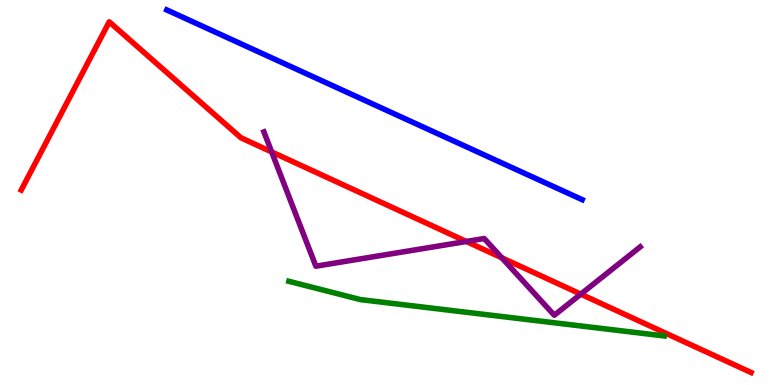[{'lines': ['blue', 'red'], 'intersections': []}, {'lines': ['green', 'red'], 'intersections': []}, {'lines': ['purple', 'red'], 'intersections': [{'x': 3.51, 'y': 6.05}, {'x': 6.02, 'y': 3.73}, {'x': 6.48, 'y': 3.3}, {'x': 7.49, 'y': 2.36}]}, {'lines': ['blue', 'green'], 'intersections': []}, {'lines': ['blue', 'purple'], 'intersections': []}, {'lines': ['green', 'purple'], 'intersections': []}]